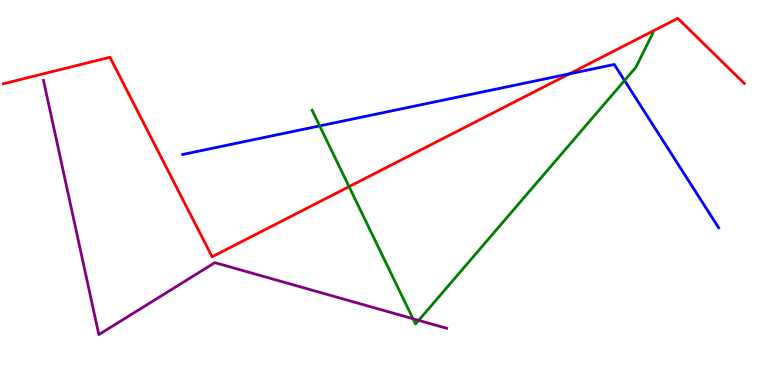[{'lines': ['blue', 'red'], 'intersections': [{'x': 7.35, 'y': 8.08}]}, {'lines': ['green', 'red'], 'intersections': [{'x': 4.5, 'y': 5.15}]}, {'lines': ['purple', 'red'], 'intersections': []}, {'lines': ['blue', 'green'], 'intersections': [{'x': 4.12, 'y': 6.73}, {'x': 8.06, 'y': 7.91}]}, {'lines': ['blue', 'purple'], 'intersections': []}, {'lines': ['green', 'purple'], 'intersections': [{'x': 5.33, 'y': 1.72}, {'x': 5.4, 'y': 1.68}]}]